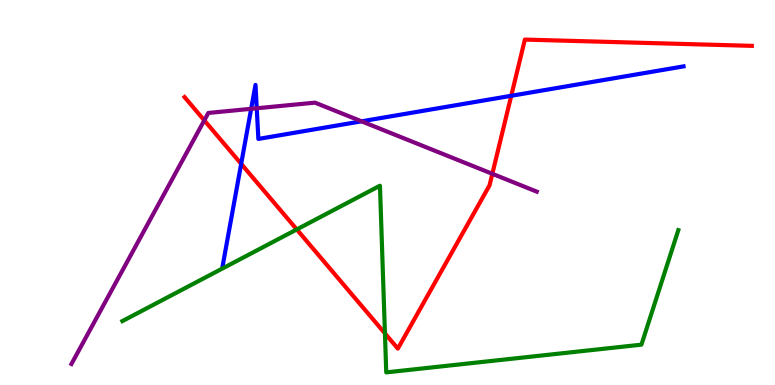[{'lines': ['blue', 'red'], 'intersections': [{'x': 3.11, 'y': 5.74}, {'x': 6.6, 'y': 7.51}]}, {'lines': ['green', 'red'], 'intersections': [{'x': 3.83, 'y': 4.04}, {'x': 4.97, 'y': 1.34}]}, {'lines': ['purple', 'red'], 'intersections': [{'x': 2.64, 'y': 6.87}, {'x': 6.35, 'y': 5.49}]}, {'lines': ['blue', 'green'], 'intersections': []}, {'lines': ['blue', 'purple'], 'intersections': [{'x': 3.24, 'y': 7.17}, {'x': 3.31, 'y': 7.19}, {'x': 4.67, 'y': 6.85}]}, {'lines': ['green', 'purple'], 'intersections': []}]